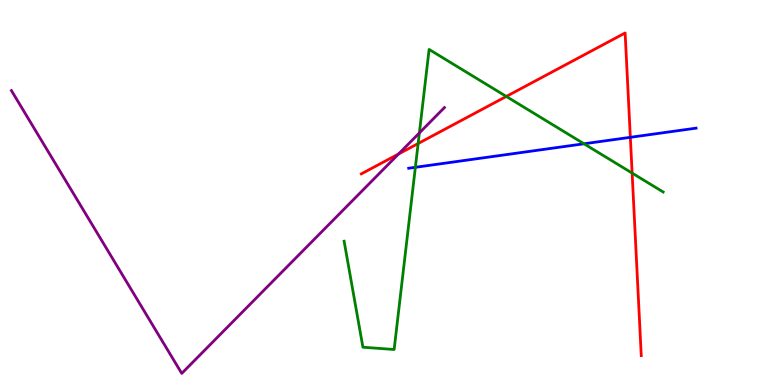[{'lines': ['blue', 'red'], 'intersections': [{'x': 8.13, 'y': 6.43}]}, {'lines': ['green', 'red'], 'intersections': [{'x': 5.4, 'y': 6.27}, {'x': 6.53, 'y': 7.49}, {'x': 8.16, 'y': 5.5}]}, {'lines': ['purple', 'red'], 'intersections': [{'x': 5.14, 'y': 6.0}]}, {'lines': ['blue', 'green'], 'intersections': [{'x': 5.36, 'y': 5.65}, {'x': 7.54, 'y': 6.27}]}, {'lines': ['blue', 'purple'], 'intersections': []}, {'lines': ['green', 'purple'], 'intersections': [{'x': 5.41, 'y': 6.55}]}]